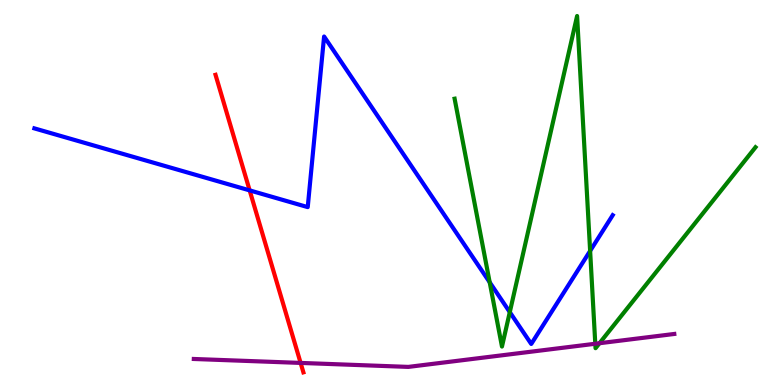[{'lines': ['blue', 'red'], 'intersections': [{'x': 3.22, 'y': 5.05}]}, {'lines': ['green', 'red'], 'intersections': []}, {'lines': ['purple', 'red'], 'intersections': [{'x': 3.88, 'y': 0.573}]}, {'lines': ['blue', 'green'], 'intersections': [{'x': 6.32, 'y': 2.67}, {'x': 6.58, 'y': 1.89}, {'x': 7.61, 'y': 3.48}]}, {'lines': ['blue', 'purple'], 'intersections': []}, {'lines': ['green', 'purple'], 'intersections': [{'x': 7.68, 'y': 1.07}, {'x': 7.74, 'y': 1.09}]}]